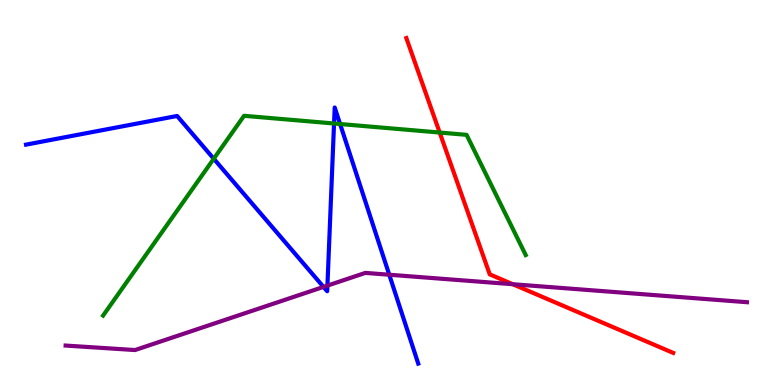[{'lines': ['blue', 'red'], 'intersections': []}, {'lines': ['green', 'red'], 'intersections': [{'x': 5.67, 'y': 6.56}]}, {'lines': ['purple', 'red'], 'intersections': [{'x': 6.62, 'y': 2.62}]}, {'lines': ['blue', 'green'], 'intersections': [{'x': 2.76, 'y': 5.88}, {'x': 4.31, 'y': 6.79}, {'x': 4.39, 'y': 6.78}]}, {'lines': ['blue', 'purple'], 'intersections': [{'x': 4.17, 'y': 2.55}, {'x': 4.22, 'y': 2.58}, {'x': 5.02, 'y': 2.86}]}, {'lines': ['green', 'purple'], 'intersections': []}]